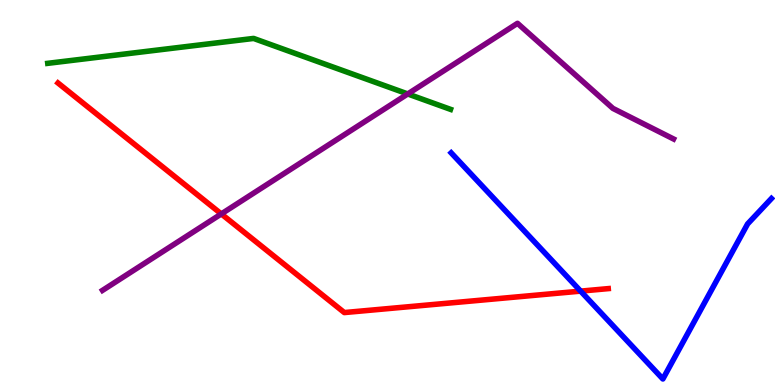[{'lines': ['blue', 'red'], 'intersections': [{'x': 7.49, 'y': 2.44}]}, {'lines': ['green', 'red'], 'intersections': []}, {'lines': ['purple', 'red'], 'intersections': [{'x': 2.86, 'y': 4.44}]}, {'lines': ['blue', 'green'], 'intersections': []}, {'lines': ['blue', 'purple'], 'intersections': []}, {'lines': ['green', 'purple'], 'intersections': [{'x': 5.26, 'y': 7.56}]}]